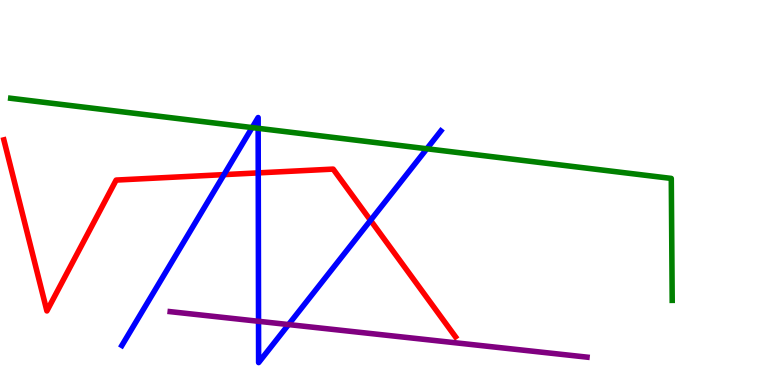[{'lines': ['blue', 'red'], 'intersections': [{'x': 2.89, 'y': 5.46}, {'x': 3.33, 'y': 5.51}, {'x': 4.78, 'y': 4.28}]}, {'lines': ['green', 'red'], 'intersections': []}, {'lines': ['purple', 'red'], 'intersections': []}, {'lines': ['blue', 'green'], 'intersections': [{'x': 3.25, 'y': 6.69}, {'x': 3.33, 'y': 6.67}, {'x': 5.51, 'y': 6.14}]}, {'lines': ['blue', 'purple'], 'intersections': [{'x': 3.34, 'y': 1.65}, {'x': 3.72, 'y': 1.57}]}, {'lines': ['green', 'purple'], 'intersections': []}]